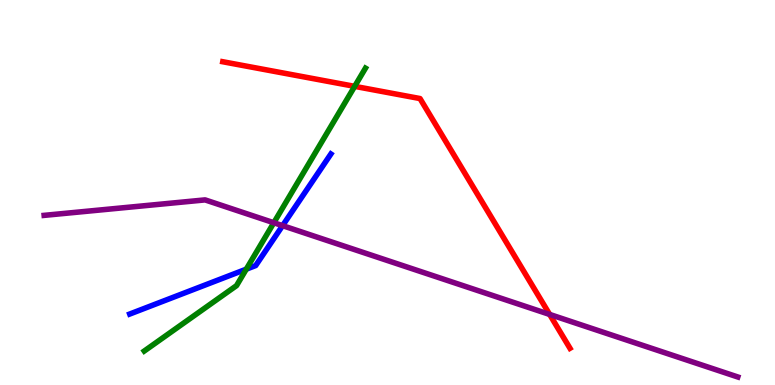[{'lines': ['blue', 'red'], 'intersections': []}, {'lines': ['green', 'red'], 'intersections': [{'x': 4.58, 'y': 7.76}]}, {'lines': ['purple', 'red'], 'intersections': [{'x': 7.09, 'y': 1.83}]}, {'lines': ['blue', 'green'], 'intersections': [{'x': 3.18, 'y': 3.01}]}, {'lines': ['blue', 'purple'], 'intersections': [{'x': 3.65, 'y': 4.14}]}, {'lines': ['green', 'purple'], 'intersections': [{'x': 3.53, 'y': 4.21}]}]